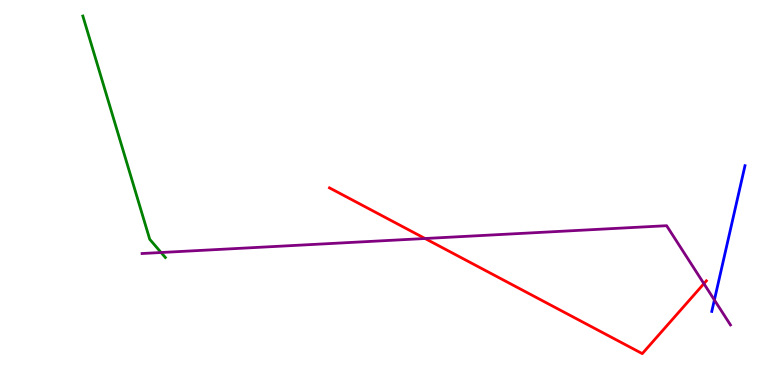[{'lines': ['blue', 'red'], 'intersections': []}, {'lines': ['green', 'red'], 'intersections': []}, {'lines': ['purple', 'red'], 'intersections': [{'x': 5.48, 'y': 3.8}, {'x': 9.08, 'y': 2.63}]}, {'lines': ['blue', 'green'], 'intersections': []}, {'lines': ['blue', 'purple'], 'intersections': [{'x': 9.22, 'y': 2.21}]}, {'lines': ['green', 'purple'], 'intersections': [{'x': 2.08, 'y': 3.44}]}]